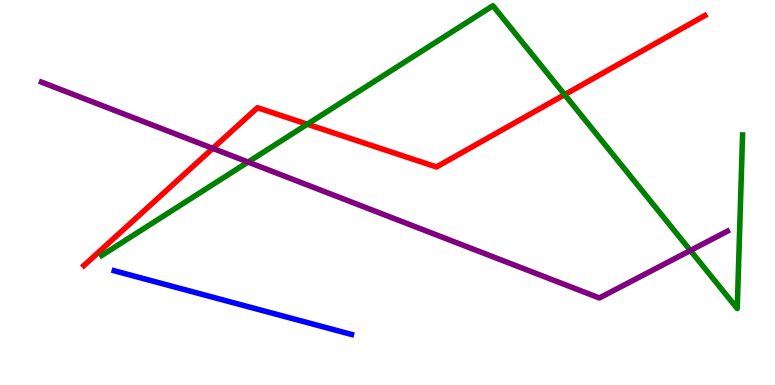[{'lines': ['blue', 'red'], 'intersections': []}, {'lines': ['green', 'red'], 'intersections': [{'x': 3.97, 'y': 6.77}, {'x': 7.29, 'y': 7.54}]}, {'lines': ['purple', 'red'], 'intersections': [{'x': 2.75, 'y': 6.15}]}, {'lines': ['blue', 'green'], 'intersections': []}, {'lines': ['blue', 'purple'], 'intersections': []}, {'lines': ['green', 'purple'], 'intersections': [{'x': 3.2, 'y': 5.79}, {'x': 8.91, 'y': 3.49}]}]